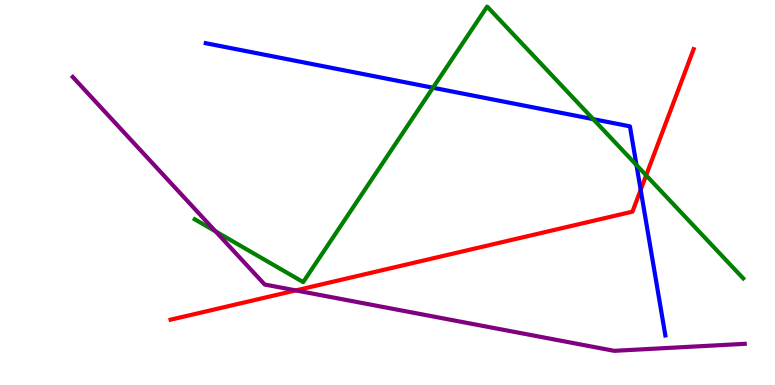[{'lines': ['blue', 'red'], 'intersections': [{'x': 8.27, 'y': 5.07}]}, {'lines': ['green', 'red'], 'intersections': [{'x': 8.34, 'y': 5.45}]}, {'lines': ['purple', 'red'], 'intersections': [{'x': 3.82, 'y': 2.46}]}, {'lines': ['blue', 'green'], 'intersections': [{'x': 5.59, 'y': 7.72}, {'x': 7.65, 'y': 6.91}, {'x': 8.21, 'y': 5.71}]}, {'lines': ['blue', 'purple'], 'intersections': []}, {'lines': ['green', 'purple'], 'intersections': [{'x': 2.78, 'y': 3.99}]}]